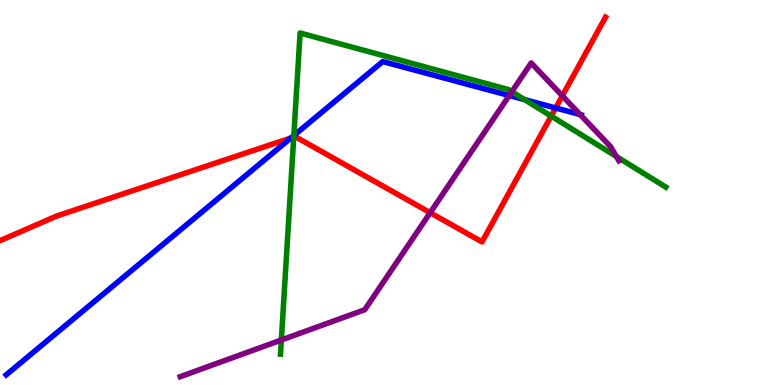[{'lines': ['blue', 'red'], 'intersections': [{'x': 3.75, 'y': 6.42}, {'x': 7.17, 'y': 7.2}]}, {'lines': ['green', 'red'], 'intersections': [{'x': 3.79, 'y': 6.44}, {'x': 7.11, 'y': 6.98}]}, {'lines': ['purple', 'red'], 'intersections': [{'x': 5.55, 'y': 4.48}, {'x': 7.26, 'y': 7.51}]}, {'lines': ['blue', 'green'], 'intersections': [{'x': 3.79, 'y': 6.48}, {'x': 6.77, 'y': 7.41}]}, {'lines': ['blue', 'purple'], 'intersections': [{'x': 6.57, 'y': 7.52}, {'x': 7.49, 'y': 7.02}]}, {'lines': ['green', 'purple'], 'intersections': [{'x': 3.63, 'y': 1.17}, {'x': 6.6, 'y': 7.62}, {'x': 7.95, 'y': 5.94}]}]